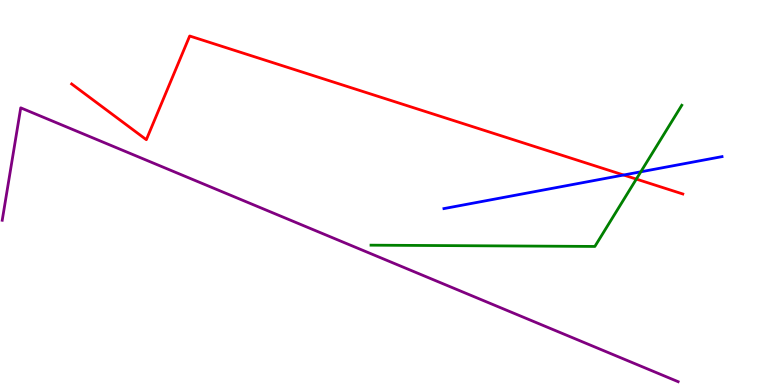[{'lines': ['blue', 'red'], 'intersections': [{'x': 8.05, 'y': 5.45}]}, {'lines': ['green', 'red'], 'intersections': [{'x': 8.21, 'y': 5.35}]}, {'lines': ['purple', 'red'], 'intersections': []}, {'lines': ['blue', 'green'], 'intersections': [{'x': 8.27, 'y': 5.54}]}, {'lines': ['blue', 'purple'], 'intersections': []}, {'lines': ['green', 'purple'], 'intersections': []}]